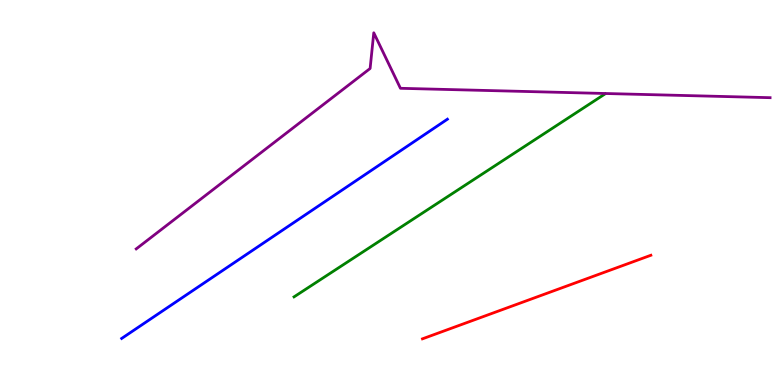[{'lines': ['blue', 'red'], 'intersections': []}, {'lines': ['green', 'red'], 'intersections': []}, {'lines': ['purple', 'red'], 'intersections': []}, {'lines': ['blue', 'green'], 'intersections': []}, {'lines': ['blue', 'purple'], 'intersections': []}, {'lines': ['green', 'purple'], 'intersections': []}]